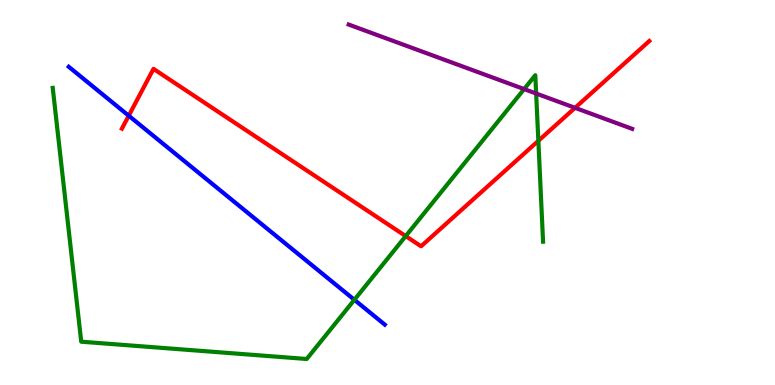[{'lines': ['blue', 'red'], 'intersections': [{'x': 1.66, 'y': 6.99}]}, {'lines': ['green', 'red'], 'intersections': [{'x': 5.23, 'y': 3.87}, {'x': 6.95, 'y': 6.34}]}, {'lines': ['purple', 'red'], 'intersections': [{'x': 7.42, 'y': 7.2}]}, {'lines': ['blue', 'green'], 'intersections': [{'x': 4.57, 'y': 2.21}]}, {'lines': ['blue', 'purple'], 'intersections': []}, {'lines': ['green', 'purple'], 'intersections': [{'x': 6.76, 'y': 7.69}, {'x': 6.92, 'y': 7.57}]}]